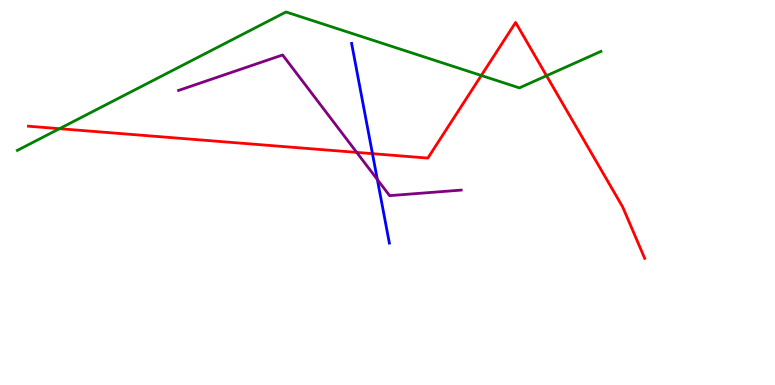[{'lines': ['blue', 'red'], 'intersections': [{'x': 4.81, 'y': 6.01}]}, {'lines': ['green', 'red'], 'intersections': [{'x': 0.768, 'y': 6.66}, {'x': 6.21, 'y': 8.04}, {'x': 7.05, 'y': 8.03}]}, {'lines': ['purple', 'red'], 'intersections': [{'x': 4.6, 'y': 6.04}]}, {'lines': ['blue', 'green'], 'intersections': []}, {'lines': ['blue', 'purple'], 'intersections': [{'x': 4.87, 'y': 5.34}]}, {'lines': ['green', 'purple'], 'intersections': []}]